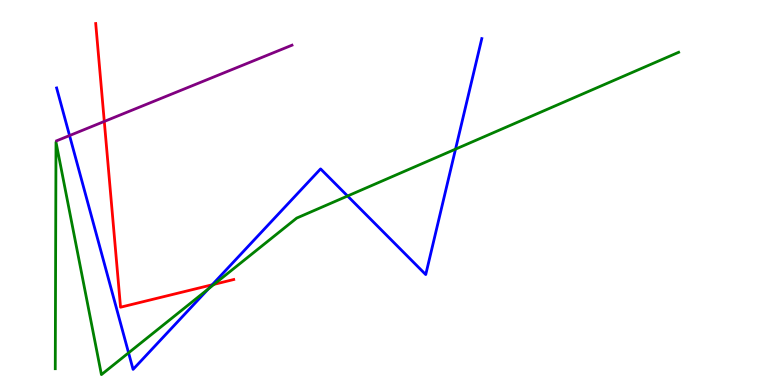[{'lines': ['blue', 'red'], 'intersections': [{'x': 2.74, 'y': 2.6}]}, {'lines': ['green', 'red'], 'intersections': [{'x': 2.76, 'y': 2.61}]}, {'lines': ['purple', 'red'], 'intersections': [{'x': 1.35, 'y': 6.85}]}, {'lines': ['blue', 'green'], 'intersections': [{'x': 1.66, 'y': 0.835}, {'x': 2.69, 'y': 2.5}, {'x': 4.48, 'y': 4.91}, {'x': 5.88, 'y': 6.13}]}, {'lines': ['blue', 'purple'], 'intersections': [{'x': 0.897, 'y': 6.48}]}, {'lines': ['green', 'purple'], 'intersections': []}]